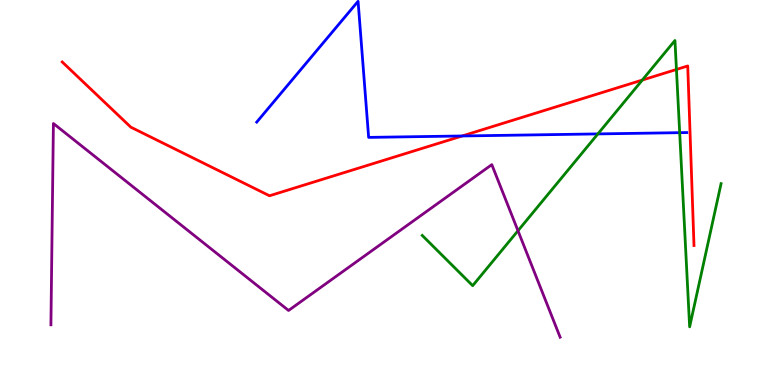[{'lines': ['blue', 'red'], 'intersections': [{'x': 5.96, 'y': 6.47}]}, {'lines': ['green', 'red'], 'intersections': [{'x': 8.29, 'y': 7.92}, {'x': 8.73, 'y': 8.2}]}, {'lines': ['purple', 'red'], 'intersections': []}, {'lines': ['blue', 'green'], 'intersections': [{'x': 7.71, 'y': 6.52}, {'x': 8.77, 'y': 6.55}]}, {'lines': ['blue', 'purple'], 'intersections': []}, {'lines': ['green', 'purple'], 'intersections': [{'x': 6.68, 'y': 4.01}]}]